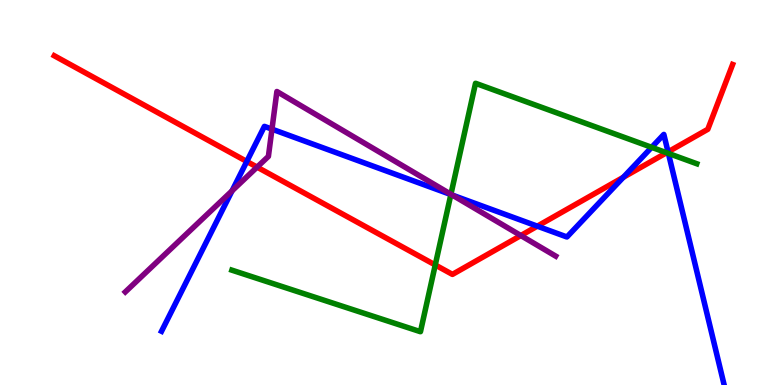[{'lines': ['blue', 'red'], 'intersections': [{'x': 3.18, 'y': 5.81}, {'x': 6.93, 'y': 4.13}, {'x': 8.04, 'y': 5.4}, {'x': 8.62, 'y': 6.06}]}, {'lines': ['green', 'red'], 'intersections': [{'x': 5.62, 'y': 3.12}, {'x': 8.6, 'y': 6.03}]}, {'lines': ['purple', 'red'], 'intersections': [{'x': 3.32, 'y': 5.66}, {'x': 6.72, 'y': 3.88}]}, {'lines': ['blue', 'green'], 'intersections': [{'x': 5.82, 'y': 4.95}, {'x': 8.41, 'y': 6.17}, {'x': 8.62, 'y': 6.02}]}, {'lines': ['blue', 'purple'], 'intersections': [{'x': 2.99, 'y': 5.04}, {'x': 3.51, 'y': 6.65}, {'x': 5.84, 'y': 4.93}]}, {'lines': ['green', 'purple'], 'intersections': [{'x': 5.82, 'y': 4.95}]}]